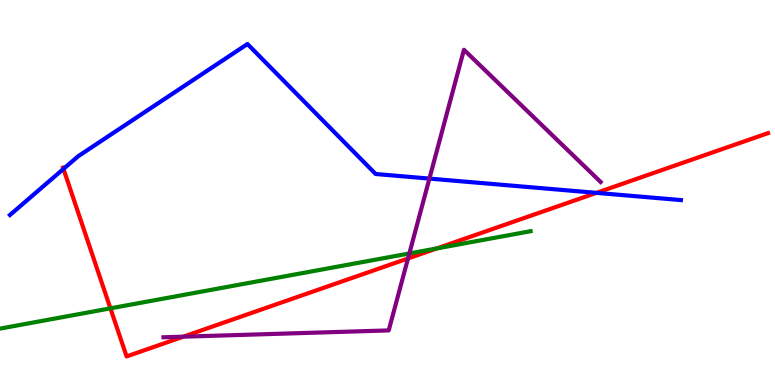[{'lines': ['blue', 'red'], 'intersections': [{'x': 0.819, 'y': 5.61}, {'x': 7.7, 'y': 4.99}]}, {'lines': ['green', 'red'], 'intersections': [{'x': 1.42, 'y': 1.99}, {'x': 5.64, 'y': 3.55}]}, {'lines': ['purple', 'red'], 'intersections': [{'x': 2.37, 'y': 1.25}, {'x': 5.26, 'y': 3.29}]}, {'lines': ['blue', 'green'], 'intersections': []}, {'lines': ['blue', 'purple'], 'intersections': [{'x': 5.54, 'y': 5.36}]}, {'lines': ['green', 'purple'], 'intersections': [{'x': 5.28, 'y': 3.42}]}]